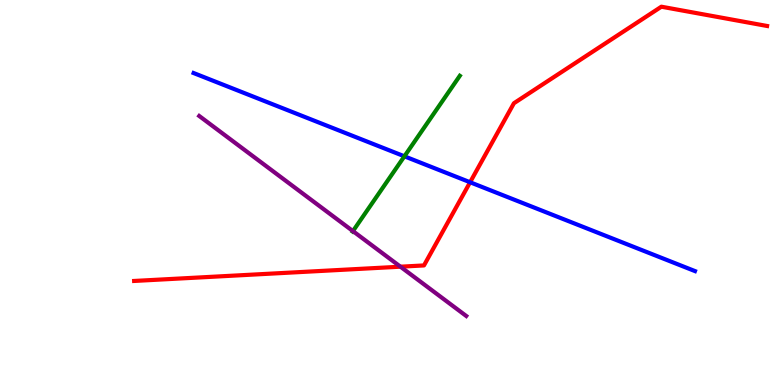[{'lines': ['blue', 'red'], 'intersections': [{'x': 6.07, 'y': 5.27}]}, {'lines': ['green', 'red'], 'intersections': []}, {'lines': ['purple', 'red'], 'intersections': [{'x': 5.17, 'y': 3.07}]}, {'lines': ['blue', 'green'], 'intersections': [{'x': 5.22, 'y': 5.94}]}, {'lines': ['blue', 'purple'], 'intersections': []}, {'lines': ['green', 'purple'], 'intersections': [{'x': 4.55, 'y': 4.0}]}]